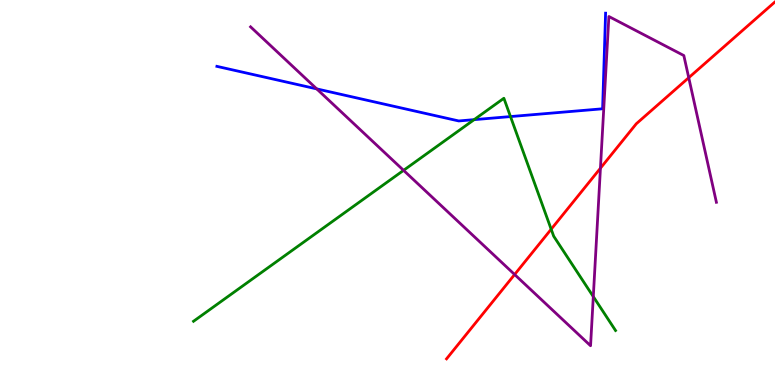[{'lines': ['blue', 'red'], 'intersections': []}, {'lines': ['green', 'red'], 'intersections': [{'x': 7.11, 'y': 4.05}]}, {'lines': ['purple', 'red'], 'intersections': [{'x': 6.64, 'y': 2.87}, {'x': 7.75, 'y': 5.63}, {'x': 8.89, 'y': 7.98}]}, {'lines': ['blue', 'green'], 'intersections': [{'x': 6.12, 'y': 6.89}, {'x': 6.59, 'y': 6.97}]}, {'lines': ['blue', 'purple'], 'intersections': [{'x': 4.09, 'y': 7.69}]}, {'lines': ['green', 'purple'], 'intersections': [{'x': 5.21, 'y': 5.58}, {'x': 7.66, 'y': 2.3}]}]